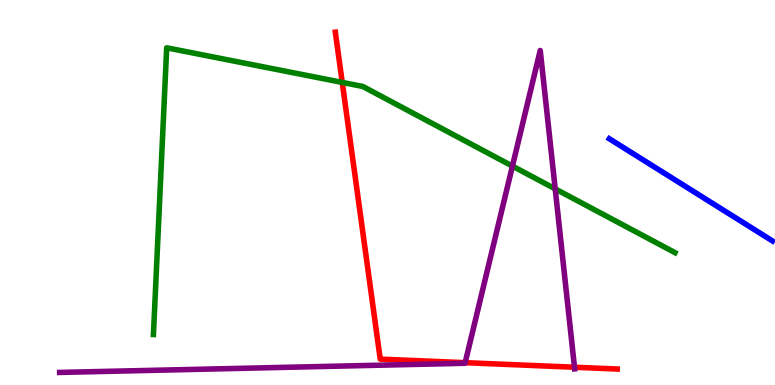[{'lines': ['blue', 'red'], 'intersections': []}, {'lines': ['green', 'red'], 'intersections': [{'x': 4.42, 'y': 7.86}]}, {'lines': ['purple', 'red'], 'intersections': [{'x': 6.0, 'y': 0.58}, {'x': 7.41, 'y': 0.461}]}, {'lines': ['blue', 'green'], 'intersections': []}, {'lines': ['blue', 'purple'], 'intersections': []}, {'lines': ['green', 'purple'], 'intersections': [{'x': 6.61, 'y': 5.69}, {'x': 7.16, 'y': 5.09}]}]